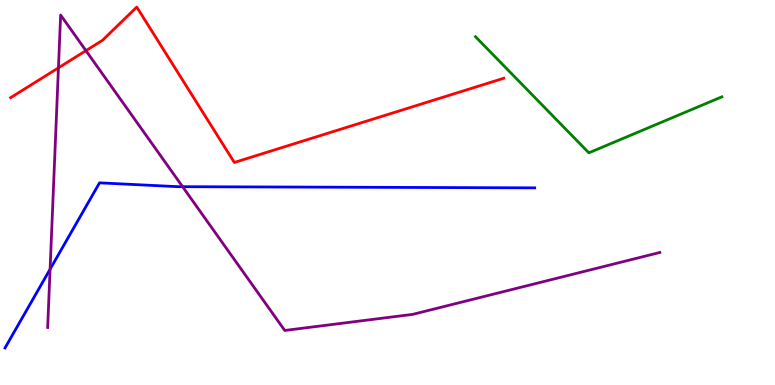[{'lines': ['blue', 'red'], 'intersections': []}, {'lines': ['green', 'red'], 'intersections': []}, {'lines': ['purple', 'red'], 'intersections': [{'x': 0.754, 'y': 8.24}, {'x': 1.11, 'y': 8.68}]}, {'lines': ['blue', 'green'], 'intersections': []}, {'lines': ['blue', 'purple'], 'intersections': [{'x': 0.646, 'y': 3.01}, {'x': 2.36, 'y': 5.15}]}, {'lines': ['green', 'purple'], 'intersections': []}]